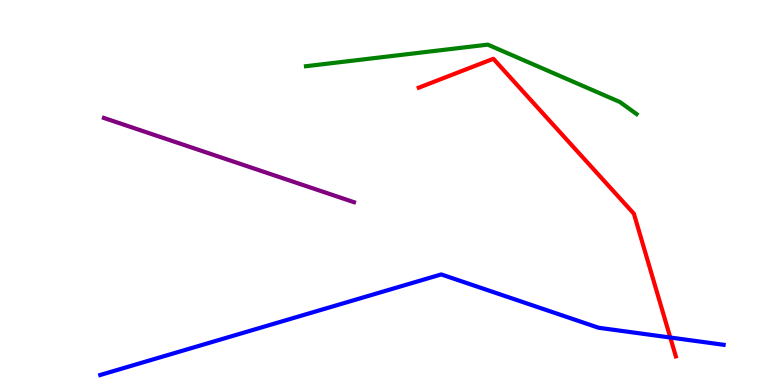[{'lines': ['blue', 'red'], 'intersections': [{'x': 8.65, 'y': 1.23}]}, {'lines': ['green', 'red'], 'intersections': []}, {'lines': ['purple', 'red'], 'intersections': []}, {'lines': ['blue', 'green'], 'intersections': []}, {'lines': ['blue', 'purple'], 'intersections': []}, {'lines': ['green', 'purple'], 'intersections': []}]